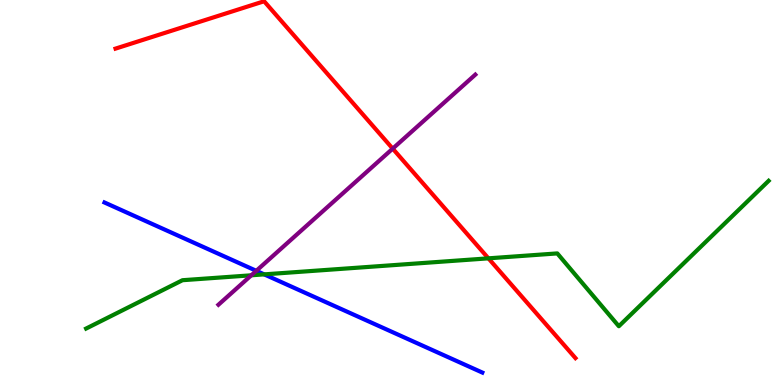[{'lines': ['blue', 'red'], 'intersections': []}, {'lines': ['green', 'red'], 'intersections': [{'x': 6.3, 'y': 3.29}]}, {'lines': ['purple', 'red'], 'intersections': [{'x': 5.07, 'y': 6.14}]}, {'lines': ['blue', 'green'], 'intersections': [{'x': 3.41, 'y': 2.87}]}, {'lines': ['blue', 'purple'], 'intersections': [{'x': 3.31, 'y': 2.97}]}, {'lines': ['green', 'purple'], 'intersections': [{'x': 3.24, 'y': 2.85}]}]